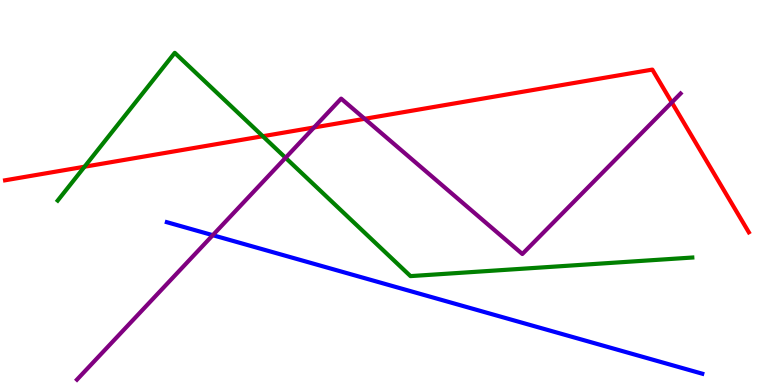[{'lines': ['blue', 'red'], 'intersections': []}, {'lines': ['green', 'red'], 'intersections': [{'x': 1.09, 'y': 5.67}, {'x': 3.39, 'y': 6.46}]}, {'lines': ['purple', 'red'], 'intersections': [{'x': 4.05, 'y': 6.69}, {'x': 4.71, 'y': 6.91}, {'x': 8.67, 'y': 7.34}]}, {'lines': ['blue', 'green'], 'intersections': []}, {'lines': ['blue', 'purple'], 'intersections': [{'x': 2.75, 'y': 3.89}]}, {'lines': ['green', 'purple'], 'intersections': [{'x': 3.68, 'y': 5.9}]}]